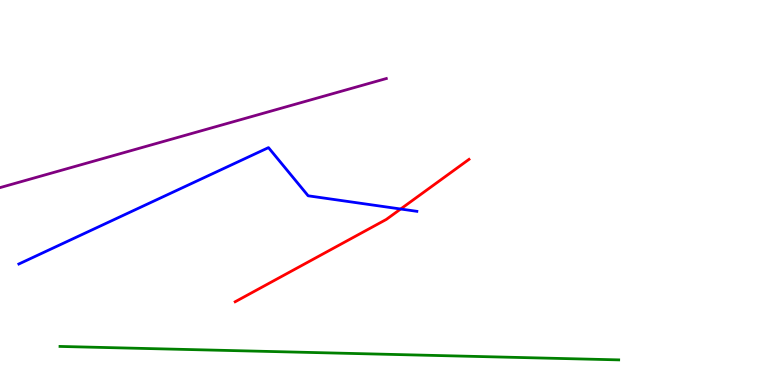[{'lines': ['blue', 'red'], 'intersections': [{'x': 5.17, 'y': 4.57}]}, {'lines': ['green', 'red'], 'intersections': []}, {'lines': ['purple', 'red'], 'intersections': []}, {'lines': ['blue', 'green'], 'intersections': []}, {'lines': ['blue', 'purple'], 'intersections': []}, {'lines': ['green', 'purple'], 'intersections': []}]